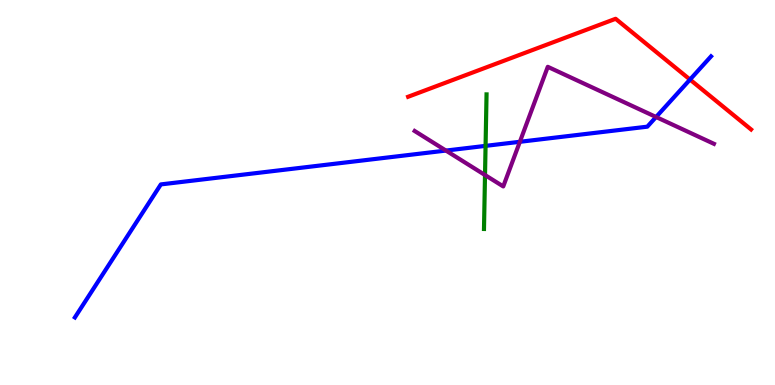[{'lines': ['blue', 'red'], 'intersections': [{'x': 8.9, 'y': 7.93}]}, {'lines': ['green', 'red'], 'intersections': []}, {'lines': ['purple', 'red'], 'intersections': []}, {'lines': ['blue', 'green'], 'intersections': [{'x': 6.27, 'y': 6.21}]}, {'lines': ['blue', 'purple'], 'intersections': [{'x': 5.75, 'y': 6.09}, {'x': 6.71, 'y': 6.32}, {'x': 8.47, 'y': 6.96}]}, {'lines': ['green', 'purple'], 'intersections': [{'x': 6.26, 'y': 5.45}]}]